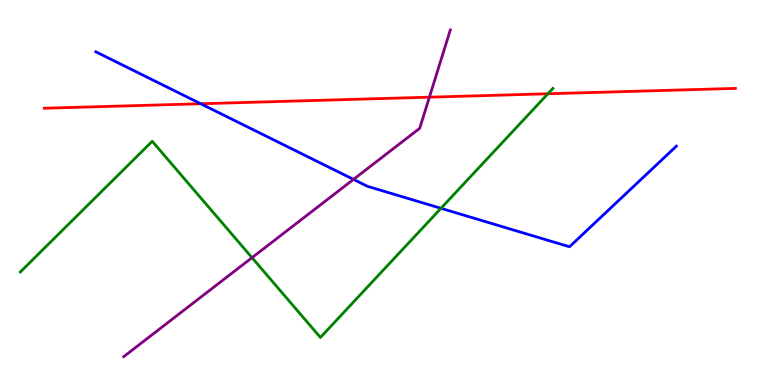[{'lines': ['blue', 'red'], 'intersections': [{'x': 2.59, 'y': 7.31}]}, {'lines': ['green', 'red'], 'intersections': [{'x': 7.07, 'y': 7.56}]}, {'lines': ['purple', 'red'], 'intersections': [{'x': 5.54, 'y': 7.48}]}, {'lines': ['blue', 'green'], 'intersections': [{'x': 5.69, 'y': 4.59}]}, {'lines': ['blue', 'purple'], 'intersections': [{'x': 4.56, 'y': 5.34}]}, {'lines': ['green', 'purple'], 'intersections': [{'x': 3.25, 'y': 3.31}]}]